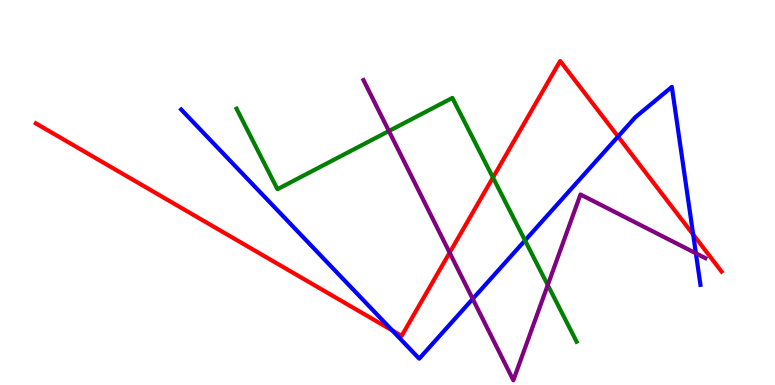[{'lines': ['blue', 'red'], 'intersections': [{'x': 5.06, 'y': 1.42}, {'x': 7.97, 'y': 6.45}, {'x': 8.94, 'y': 3.91}]}, {'lines': ['green', 'red'], 'intersections': [{'x': 6.36, 'y': 5.39}]}, {'lines': ['purple', 'red'], 'intersections': [{'x': 5.8, 'y': 3.44}]}, {'lines': ['blue', 'green'], 'intersections': [{'x': 6.77, 'y': 3.75}]}, {'lines': ['blue', 'purple'], 'intersections': [{'x': 6.1, 'y': 2.24}, {'x': 8.98, 'y': 3.42}]}, {'lines': ['green', 'purple'], 'intersections': [{'x': 5.02, 'y': 6.6}, {'x': 7.07, 'y': 2.6}]}]